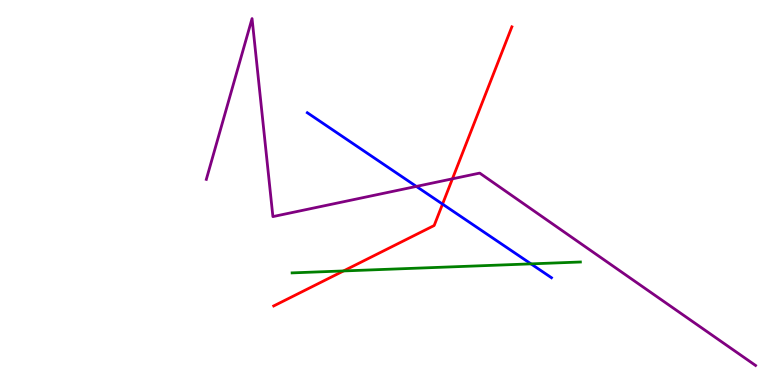[{'lines': ['blue', 'red'], 'intersections': [{'x': 5.71, 'y': 4.7}]}, {'lines': ['green', 'red'], 'intersections': [{'x': 4.43, 'y': 2.96}]}, {'lines': ['purple', 'red'], 'intersections': [{'x': 5.84, 'y': 5.35}]}, {'lines': ['blue', 'green'], 'intersections': [{'x': 6.85, 'y': 3.15}]}, {'lines': ['blue', 'purple'], 'intersections': [{'x': 5.37, 'y': 5.16}]}, {'lines': ['green', 'purple'], 'intersections': []}]